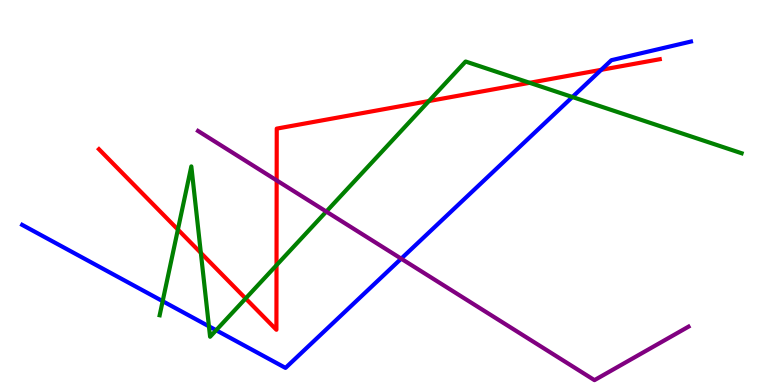[{'lines': ['blue', 'red'], 'intersections': [{'x': 7.76, 'y': 8.19}]}, {'lines': ['green', 'red'], 'intersections': [{'x': 2.3, 'y': 4.04}, {'x': 2.59, 'y': 3.43}, {'x': 3.17, 'y': 2.25}, {'x': 3.57, 'y': 3.11}, {'x': 5.53, 'y': 7.38}, {'x': 6.83, 'y': 7.85}]}, {'lines': ['purple', 'red'], 'intersections': [{'x': 3.57, 'y': 5.31}]}, {'lines': ['blue', 'green'], 'intersections': [{'x': 2.1, 'y': 2.18}, {'x': 2.7, 'y': 1.52}, {'x': 2.79, 'y': 1.42}, {'x': 7.39, 'y': 7.48}]}, {'lines': ['blue', 'purple'], 'intersections': [{'x': 5.18, 'y': 3.28}]}, {'lines': ['green', 'purple'], 'intersections': [{'x': 4.21, 'y': 4.5}]}]